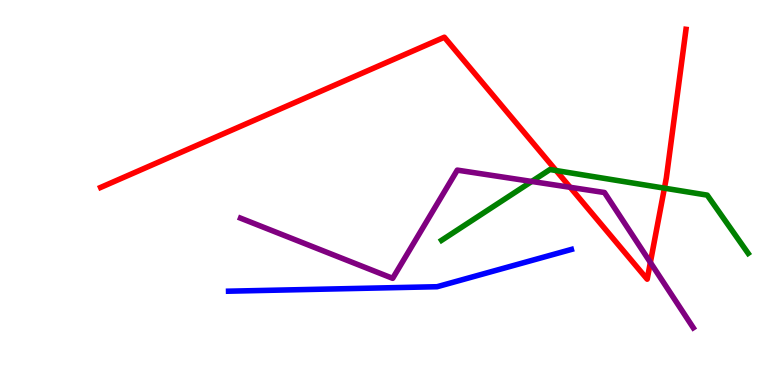[{'lines': ['blue', 'red'], 'intersections': []}, {'lines': ['green', 'red'], 'intersections': [{'x': 7.18, 'y': 5.57}, {'x': 8.57, 'y': 5.11}]}, {'lines': ['purple', 'red'], 'intersections': [{'x': 7.36, 'y': 5.13}, {'x': 8.39, 'y': 3.18}]}, {'lines': ['blue', 'green'], 'intersections': []}, {'lines': ['blue', 'purple'], 'intersections': []}, {'lines': ['green', 'purple'], 'intersections': [{'x': 6.86, 'y': 5.29}]}]